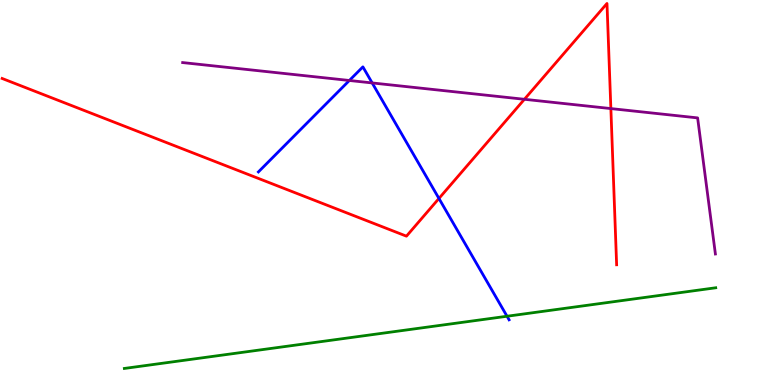[{'lines': ['blue', 'red'], 'intersections': [{'x': 5.66, 'y': 4.85}]}, {'lines': ['green', 'red'], 'intersections': []}, {'lines': ['purple', 'red'], 'intersections': [{'x': 6.77, 'y': 7.42}, {'x': 7.88, 'y': 7.18}]}, {'lines': ['blue', 'green'], 'intersections': [{'x': 6.54, 'y': 1.79}]}, {'lines': ['blue', 'purple'], 'intersections': [{'x': 4.51, 'y': 7.91}, {'x': 4.8, 'y': 7.85}]}, {'lines': ['green', 'purple'], 'intersections': []}]